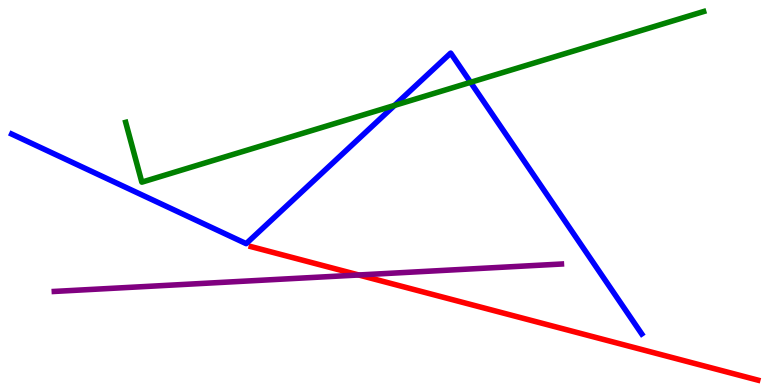[{'lines': ['blue', 'red'], 'intersections': []}, {'lines': ['green', 'red'], 'intersections': []}, {'lines': ['purple', 'red'], 'intersections': [{'x': 4.63, 'y': 2.86}]}, {'lines': ['blue', 'green'], 'intersections': [{'x': 5.09, 'y': 7.26}, {'x': 6.07, 'y': 7.86}]}, {'lines': ['blue', 'purple'], 'intersections': []}, {'lines': ['green', 'purple'], 'intersections': []}]